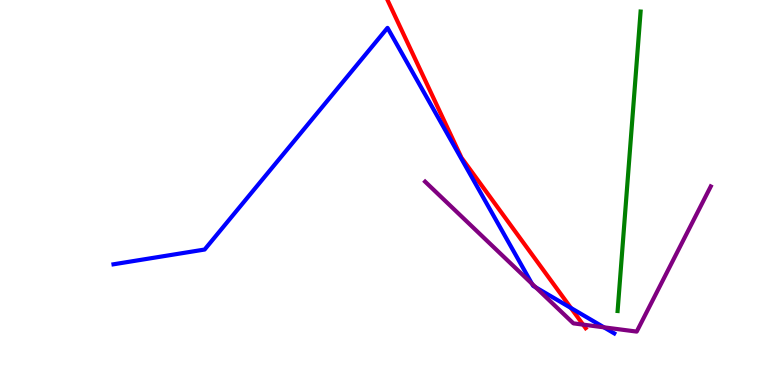[{'lines': ['blue', 'red'], 'intersections': [{'x': 7.37, 'y': 2.0}]}, {'lines': ['green', 'red'], 'intersections': []}, {'lines': ['purple', 'red'], 'intersections': [{'x': 7.52, 'y': 1.57}]}, {'lines': ['blue', 'green'], 'intersections': []}, {'lines': ['blue', 'purple'], 'intersections': [{'x': 6.86, 'y': 2.63}, {'x': 6.91, 'y': 2.54}, {'x': 7.79, 'y': 1.5}]}, {'lines': ['green', 'purple'], 'intersections': []}]